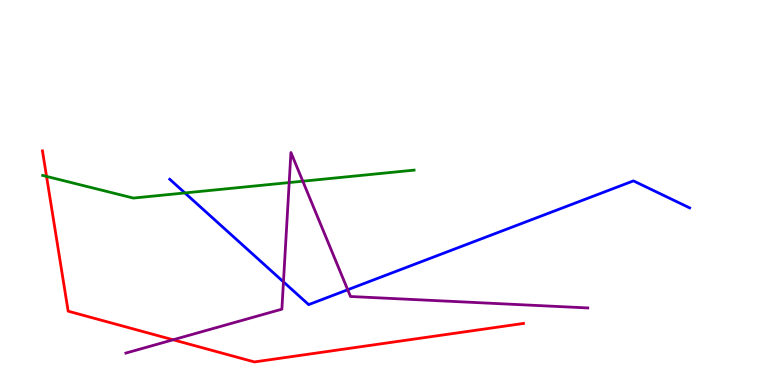[{'lines': ['blue', 'red'], 'intersections': []}, {'lines': ['green', 'red'], 'intersections': [{'x': 0.601, 'y': 5.42}]}, {'lines': ['purple', 'red'], 'intersections': [{'x': 2.23, 'y': 1.17}]}, {'lines': ['blue', 'green'], 'intersections': [{'x': 2.39, 'y': 4.99}]}, {'lines': ['blue', 'purple'], 'intersections': [{'x': 3.66, 'y': 2.68}, {'x': 4.49, 'y': 2.47}]}, {'lines': ['green', 'purple'], 'intersections': [{'x': 3.73, 'y': 5.26}, {'x': 3.91, 'y': 5.29}]}]